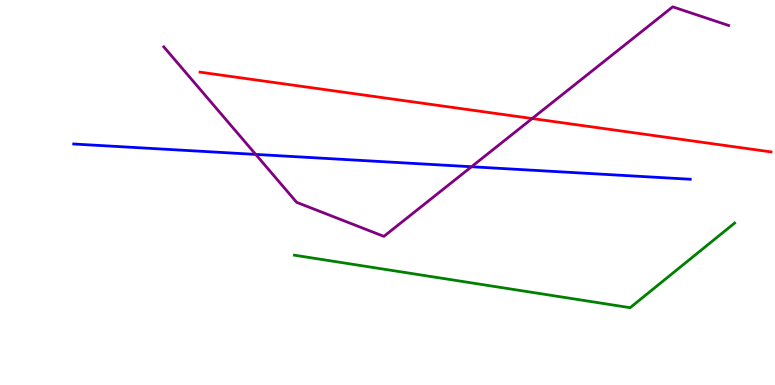[{'lines': ['blue', 'red'], 'intersections': []}, {'lines': ['green', 'red'], 'intersections': []}, {'lines': ['purple', 'red'], 'intersections': [{'x': 6.87, 'y': 6.92}]}, {'lines': ['blue', 'green'], 'intersections': []}, {'lines': ['blue', 'purple'], 'intersections': [{'x': 3.3, 'y': 5.99}, {'x': 6.08, 'y': 5.67}]}, {'lines': ['green', 'purple'], 'intersections': []}]